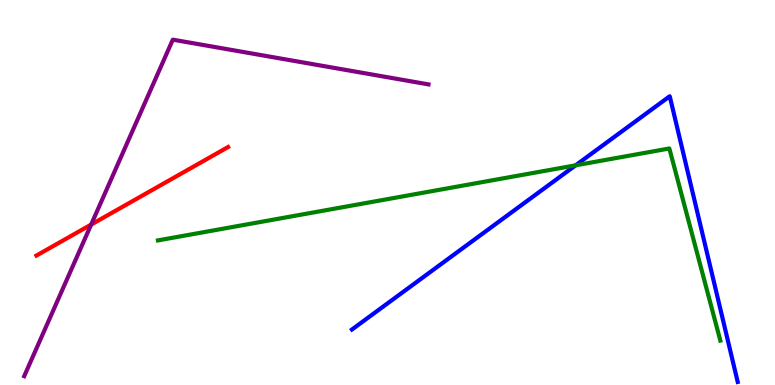[{'lines': ['blue', 'red'], 'intersections': []}, {'lines': ['green', 'red'], 'intersections': []}, {'lines': ['purple', 'red'], 'intersections': [{'x': 1.18, 'y': 4.17}]}, {'lines': ['blue', 'green'], 'intersections': [{'x': 7.43, 'y': 5.71}]}, {'lines': ['blue', 'purple'], 'intersections': []}, {'lines': ['green', 'purple'], 'intersections': []}]